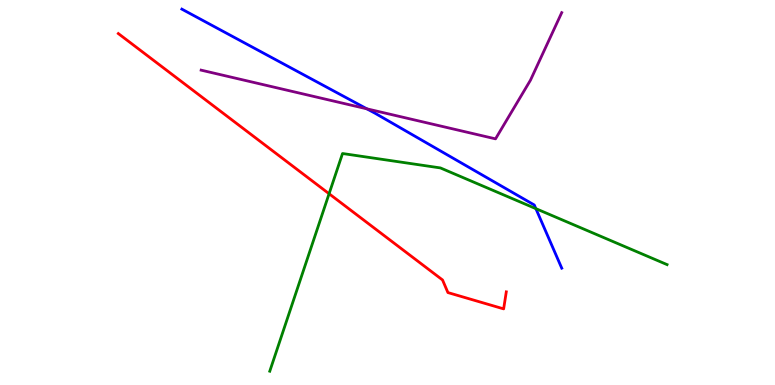[{'lines': ['blue', 'red'], 'intersections': []}, {'lines': ['green', 'red'], 'intersections': [{'x': 4.25, 'y': 4.97}]}, {'lines': ['purple', 'red'], 'intersections': []}, {'lines': ['blue', 'green'], 'intersections': [{'x': 6.91, 'y': 4.58}]}, {'lines': ['blue', 'purple'], 'intersections': [{'x': 4.73, 'y': 7.17}]}, {'lines': ['green', 'purple'], 'intersections': []}]